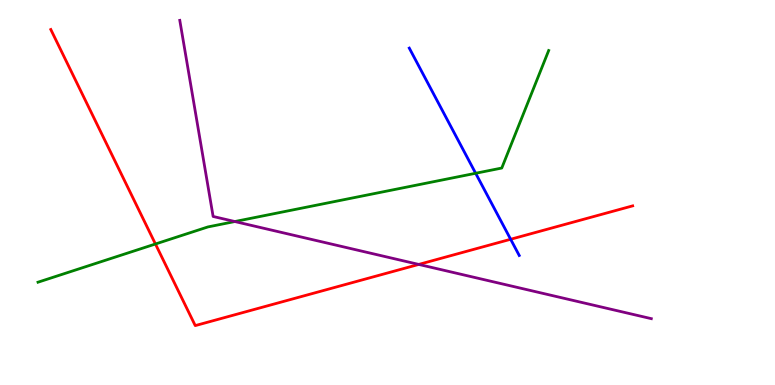[{'lines': ['blue', 'red'], 'intersections': [{'x': 6.59, 'y': 3.79}]}, {'lines': ['green', 'red'], 'intersections': [{'x': 2.01, 'y': 3.66}]}, {'lines': ['purple', 'red'], 'intersections': [{'x': 5.4, 'y': 3.13}]}, {'lines': ['blue', 'green'], 'intersections': [{'x': 6.14, 'y': 5.5}]}, {'lines': ['blue', 'purple'], 'intersections': []}, {'lines': ['green', 'purple'], 'intersections': [{'x': 3.03, 'y': 4.25}]}]